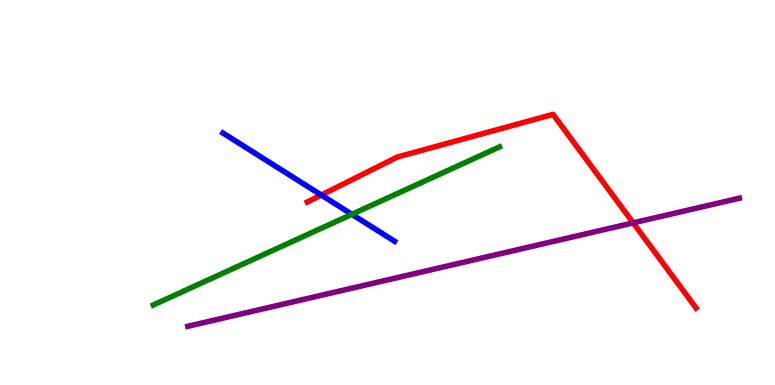[{'lines': ['blue', 'red'], 'intersections': [{'x': 4.15, 'y': 4.93}]}, {'lines': ['green', 'red'], 'intersections': []}, {'lines': ['purple', 'red'], 'intersections': [{'x': 8.17, 'y': 4.21}]}, {'lines': ['blue', 'green'], 'intersections': [{'x': 4.54, 'y': 4.43}]}, {'lines': ['blue', 'purple'], 'intersections': []}, {'lines': ['green', 'purple'], 'intersections': []}]